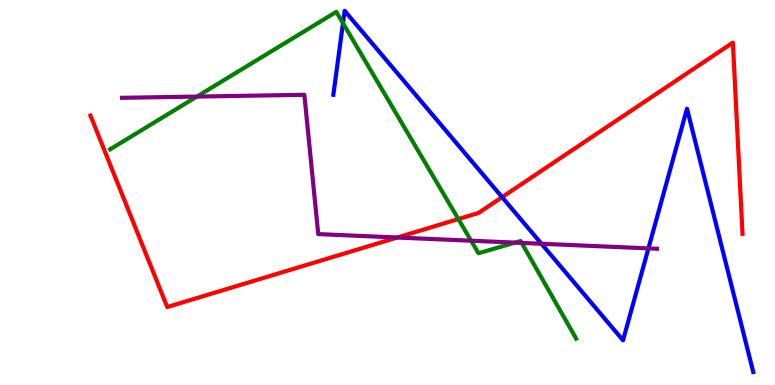[{'lines': ['blue', 'red'], 'intersections': [{'x': 6.48, 'y': 4.88}]}, {'lines': ['green', 'red'], 'intersections': [{'x': 5.91, 'y': 4.31}]}, {'lines': ['purple', 'red'], 'intersections': [{'x': 5.13, 'y': 3.83}]}, {'lines': ['blue', 'green'], 'intersections': [{'x': 4.43, 'y': 9.4}]}, {'lines': ['blue', 'purple'], 'intersections': [{'x': 6.99, 'y': 3.67}, {'x': 8.37, 'y': 3.55}]}, {'lines': ['green', 'purple'], 'intersections': [{'x': 2.54, 'y': 7.49}, {'x': 6.08, 'y': 3.75}, {'x': 6.65, 'y': 3.7}, {'x': 6.73, 'y': 3.69}]}]